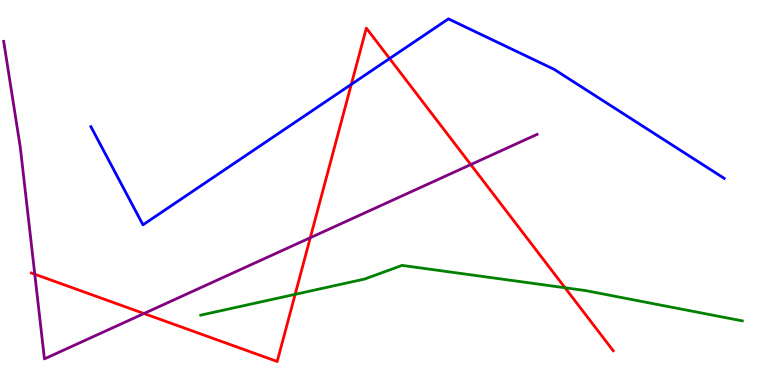[{'lines': ['blue', 'red'], 'intersections': [{'x': 4.53, 'y': 7.81}, {'x': 5.03, 'y': 8.48}]}, {'lines': ['green', 'red'], 'intersections': [{'x': 3.81, 'y': 2.35}, {'x': 7.29, 'y': 2.53}]}, {'lines': ['purple', 'red'], 'intersections': [{'x': 0.449, 'y': 2.88}, {'x': 1.86, 'y': 1.86}, {'x': 4.0, 'y': 3.83}, {'x': 6.07, 'y': 5.73}]}, {'lines': ['blue', 'green'], 'intersections': []}, {'lines': ['blue', 'purple'], 'intersections': []}, {'lines': ['green', 'purple'], 'intersections': []}]